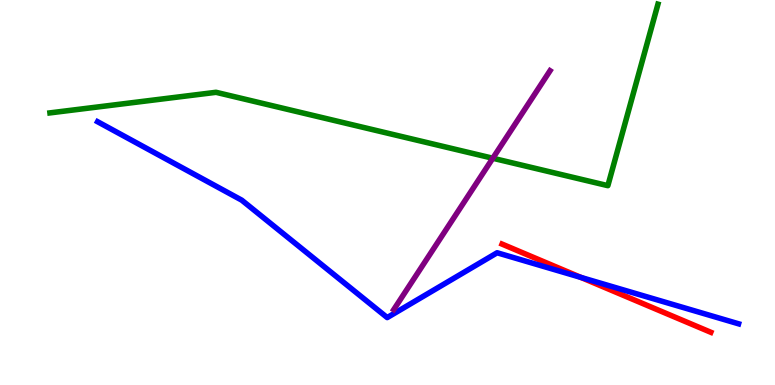[{'lines': ['blue', 'red'], 'intersections': [{'x': 7.5, 'y': 2.79}]}, {'lines': ['green', 'red'], 'intersections': []}, {'lines': ['purple', 'red'], 'intersections': []}, {'lines': ['blue', 'green'], 'intersections': []}, {'lines': ['blue', 'purple'], 'intersections': []}, {'lines': ['green', 'purple'], 'intersections': [{'x': 6.36, 'y': 5.89}]}]